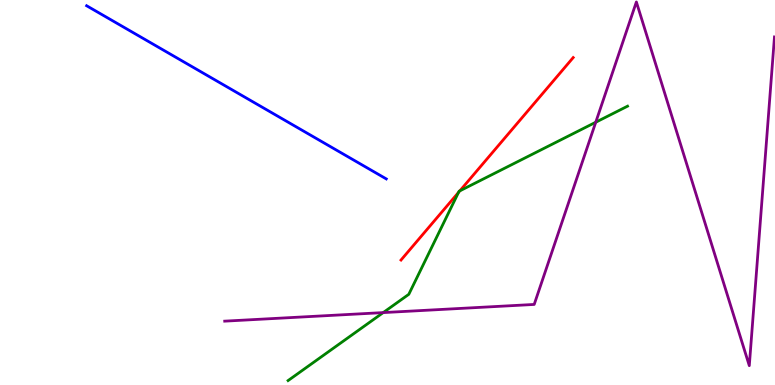[{'lines': ['blue', 'red'], 'intersections': []}, {'lines': ['green', 'red'], 'intersections': [{'x': 5.92, 'y': 5.0}, {'x': 5.93, 'y': 5.04}]}, {'lines': ['purple', 'red'], 'intersections': []}, {'lines': ['blue', 'green'], 'intersections': []}, {'lines': ['blue', 'purple'], 'intersections': []}, {'lines': ['green', 'purple'], 'intersections': [{'x': 4.94, 'y': 1.88}, {'x': 7.69, 'y': 6.83}]}]